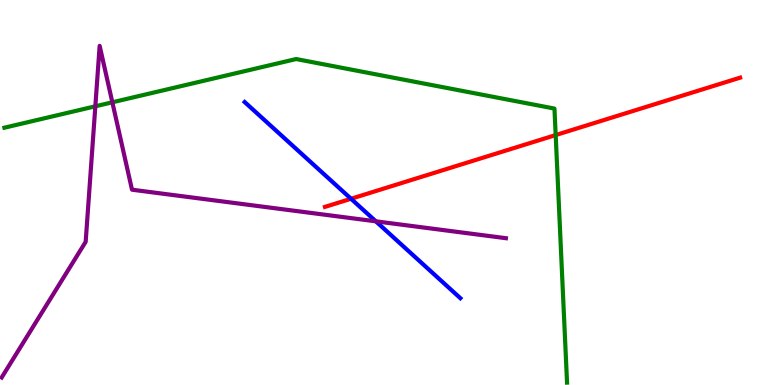[{'lines': ['blue', 'red'], 'intersections': [{'x': 4.53, 'y': 4.84}]}, {'lines': ['green', 'red'], 'intersections': [{'x': 7.17, 'y': 6.49}]}, {'lines': ['purple', 'red'], 'intersections': []}, {'lines': ['blue', 'green'], 'intersections': []}, {'lines': ['blue', 'purple'], 'intersections': [{'x': 4.85, 'y': 4.25}]}, {'lines': ['green', 'purple'], 'intersections': [{'x': 1.23, 'y': 7.24}, {'x': 1.45, 'y': 7.34}]}]